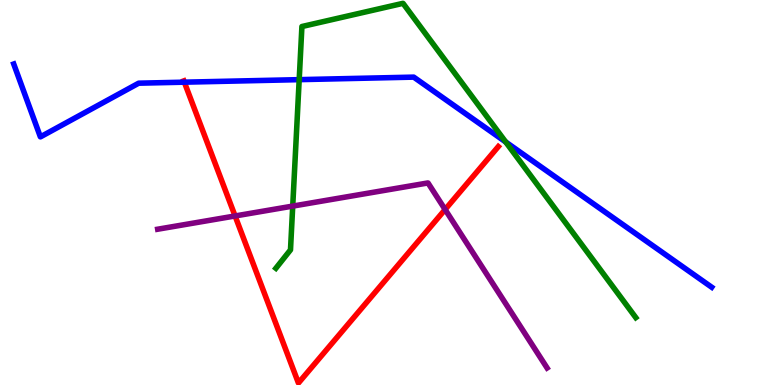[{'lines': ['blue', 'red'], 'intersections': [{'x': 2.38, 'y': 7.87}]}, {'lines': ['green', 'red'], 'intersections': []}, {'lines': ['purple', 'red'], 'intersections': [{'x': 3.03, 'y': 4.39}, {'x': 5.74, 'y': 4.56}]}, {'lines': ['blue', 'green'], 'intersections': [{'x': 3.86, 'y': 7.93}, {'x': 6.53, 'y': 6.31}]}, {'lines': ['blue', 'purple'], 'intersections': []}, {'lines': ['green', 'purple'], 'intersections': [{'x': 3.78, 'y': 4.65}]}]